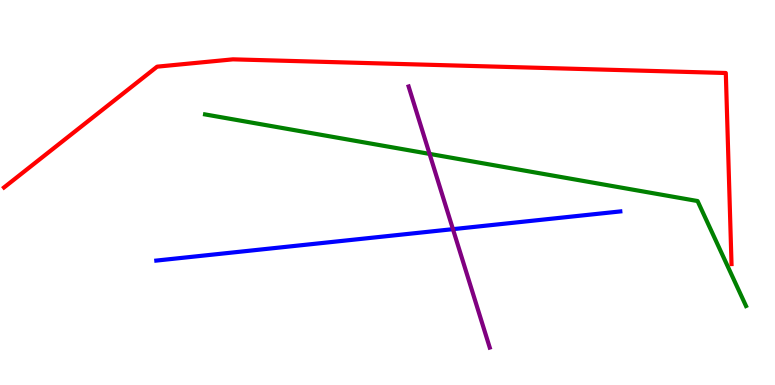[{'lines': ['blue', 'red'], 'intersections': []}, {'lines': ['green', 'red'], 'intersections': []}, {'lines': ['purple', 'red'], 'intersections': []}, {'lines': ['blue', 'green'], 'intersections': []}, {'lines': ['blue', 'purple'], 'intersections': [{'x': 5.84, 'y': 4.05}]}, {'lines': ['green', 'purple'], 'intersections': [{'x': 5.54, 'y': 6.0}]}]